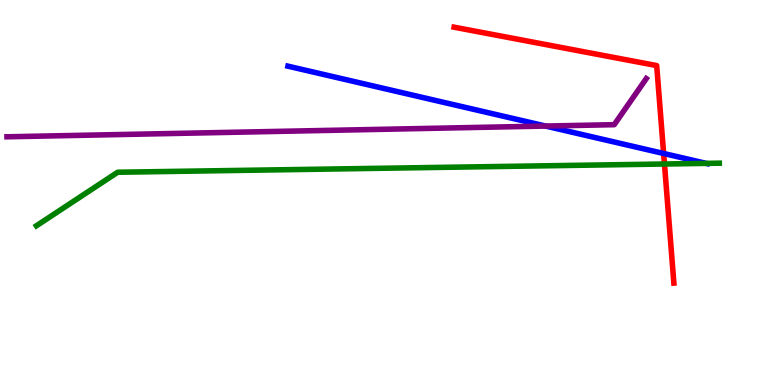[{'lines': ['blue', 'red'], 'intersections': [{'x': 8.56, 'y': 6.01}]}, {'lines': ['green', 'red'], 'intersections': [{'x': 8.57, 'y': 5.74}]}, {'lines': ['purple', 'red'], 'intersections': []}, {'lines': ['blue', 'green'], 'intersections': [{'x': 9.11, 'y': 5.76}]}, {'lines': ['blue', 'purple'], 'intersections': [{'x': 7.04, 'y': 6.73}]}, {'lines': ['green', 'purple'], 'intersections': []}]